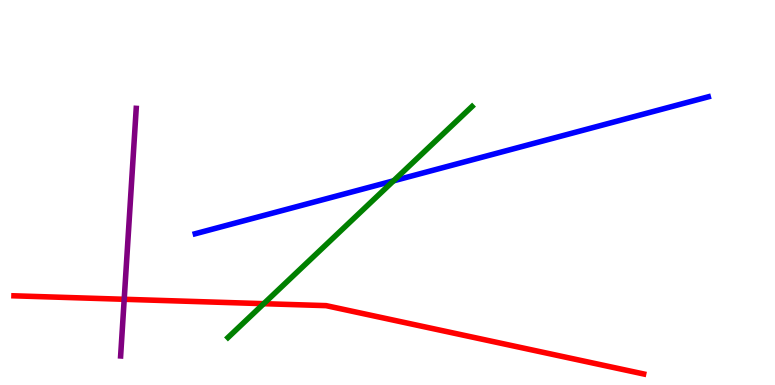[{'lines': ['blue', 'red'], 'intersections': []}, {'lines': ['green', 'red'], 'intersections': [{'x': 3.4, 'y': 2.11}]}, {'lines': ['purple', 'red'], 'intersections': [{'x': 1.6, 'y': 2.23}]}, {'lines': ['blue', 'green'], 'intersections': [{'x': 5.08, 'y': 5.3}]}, {'lines': ['blue', 'purple'], 'intersections': []}, {'lines': ['green', 'purple'], 'intersections': []}]